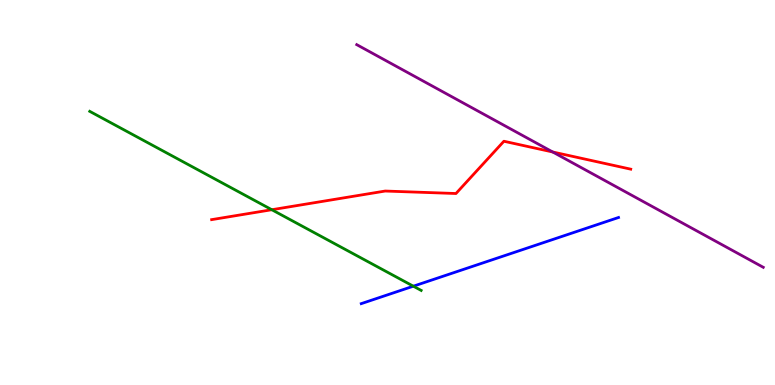[{'lines': ['blue', 'red'], 'intersections': []}, {'lines': ['green', 'red'], 'intersections': [{'x': 3.51, 'y': 4.55}]}, {'lines': ['purple', 'red'], 'intersections': [{'x': 7.13, 'y': 6.05}]}, {'lines': ['blue', 'green'], 'intersections': [{'x': 5.33, 'y': 2.57}]}, {'lines': ['blue', 'purple'], 'intersections': []}, {'lines': ['green', 'purple'], 'intersections': []}]